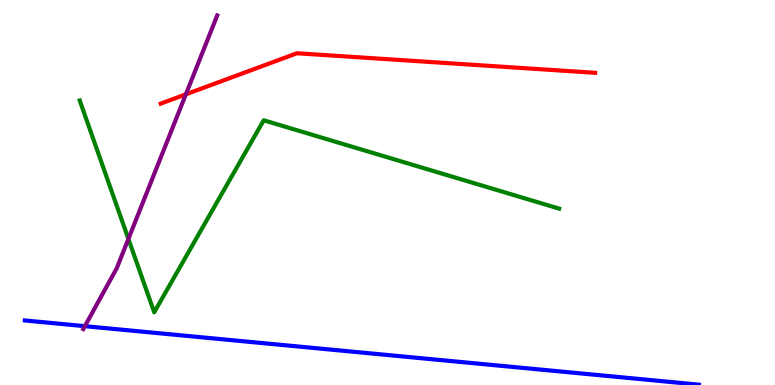[{'lines': ['blue', 'red'], 'intersections': []}, {'lines': ['green', 'red'], 'intersections': []}, {'lines': ['purple', 'red'], 'intersections': [{'x': 2.4, 'y': 7.55}]}, {'lines': ['blue', 'green'], 'intersections': []}, {'lines': ['blue', 'purple'], 'intersections': [{'x': 1.09, 'y': 1.53}]}, {'lines': ['green', 'purple'], 'intersections': [{'x': 1.66, 'y': 3.79}]}]